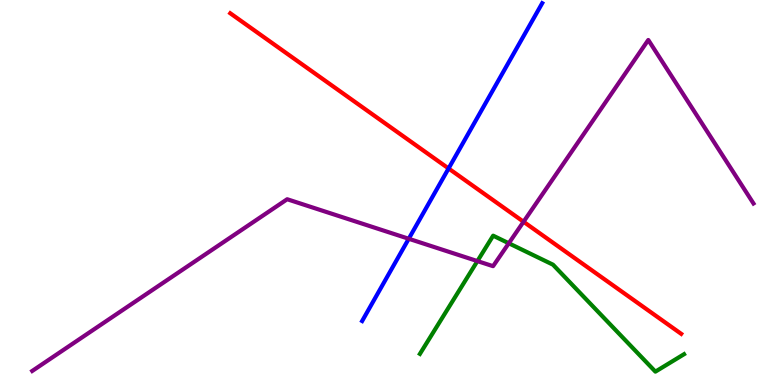[{'lines': ['blue', 'red'], 'intersections': [{'x': 5.79, 'y': 5.62}]}, {'lines': ['green', 'red'], 'intersections': []}, {'lines': ['purple', 'red'], 'intersections': [{'x': 6.76, 'y': 4.24}]}, {'lines': ['blue', 'green'], 'intersections': []}, {'lines': ['blue', 'purple'], 'intersections': [{'x': 5.27, 'y': 3.8}]}, {'lines': ['green', 'purple'], 'intersections': [{'x': 6.16, 'y': 3.22}, {'x': 6.57, 'y': 3.68}]}]